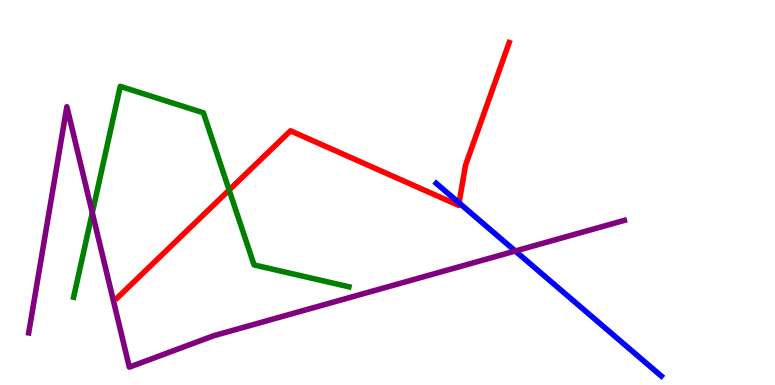[{'lines': ['blue', 'red'], 'intersections': [{'x': 5.92, 'y': 4.73}]}, {'lines': ['green', 'red'], 'intersections': [{'x': 2.96, 'y': 5.06}]}, {'lines': ['purple', 'red'], 'intersections': []}, {'lines': ['blue', 'green'], 'intersections': []}, {'lines': ['blue', 'purple'], 'intersections': [{'x': 6.65, 'y': 3.48}]}, {'lines': ['green', 'purple'], 'intersections': [{'x': 1.19, 'y': 4.47}]}]